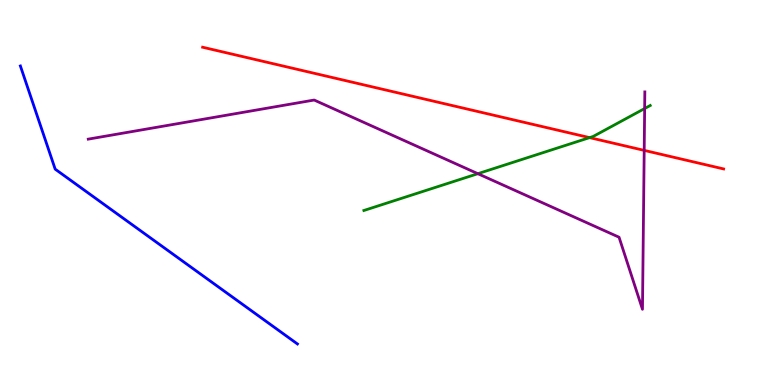[{'lines': ['blue', 'red'], 'intersections': []}, {'lines': ['green', 'red'], 'intersections': [{'x': 7.61, 'y': 6.43}]}, {'lines': ['purple', 'red'], 'intersections': [{'x': 8.31, 'y': 6.09}]}, {'lines': ['blue', 'green'], 'intersections': []}, {'lines': ['blue', 'purple'], 'intersections': []}, {'lines': ['green', 'purple'], 'intersections': [{'x': 6.17, 'y': 5.49}, {'x': 8.32, 'y': 7.18}]}]